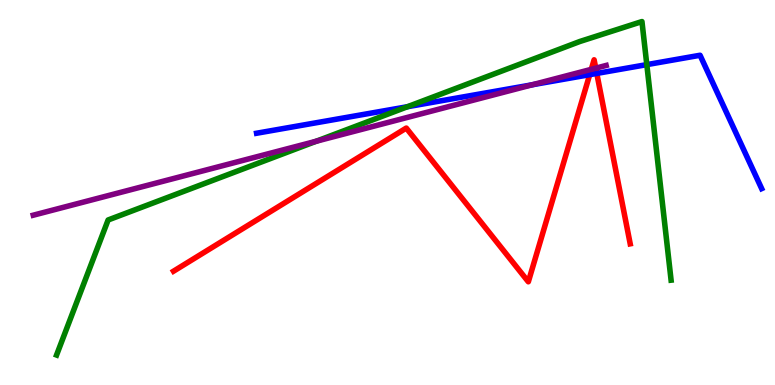[{'lines': ['blue', 'red'], 'intersections': [{'x': 7.61, 'y': 8.06}, {'x': 7.7, 'y': 8.09}]}, {'lines': ['green', 'red'], 'intersections': []}, {'lines': ['purple', 'red'], 'intersections': [{'x': 7.63, 'y': 8.2}, {'x': 7.69, 'y': 8.23}]}, {'lines': ['blue', 'green'], 'intersections': [{'x': 5.26, 'y': 7.23}, {'x': 8.35, 'y': 8.32}]}, {'lines': ['blue', 'purple'], 'intersections': [{'x': 6.87, 'y': 7.8}]}, {'lines': ['green', 'purple'], 'intersections': [{'x': 4.08, 'y': 6.33}]}]